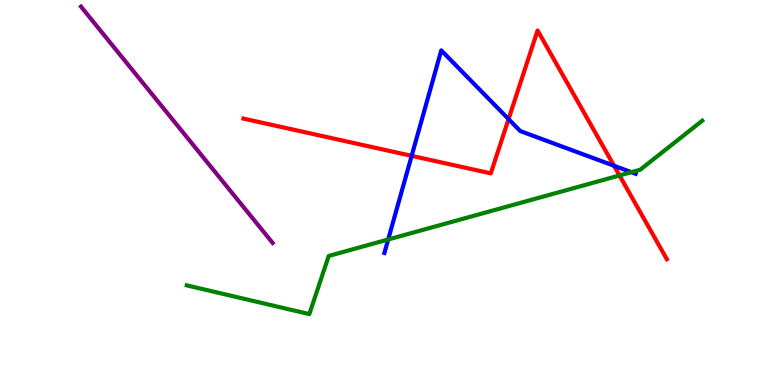[{'lines': ['blue', 'red'], 'intersections': [{'x': 5.31, 'y': 5.95}, {'x': 6.56, 'y': 6.91}, {'x': 7.92, 'y': 5.69}]}, {'lines': ['green', 'red'], 'intersections': [{'x': 7.99, 'y': 5.44}]}, {'lines': ['purple', 'red'], 'intersections': []}, {'lines': ['blue', 'green'], 'intersections': [{'x': 5.01, 'y': 3.78}, {'x': 8.15, 'y': 5.53}]}, {'lines': ['blue', 'purple'], 'intersections': []}, {'lines': ['green', 'purple'], 'intersections': []}]